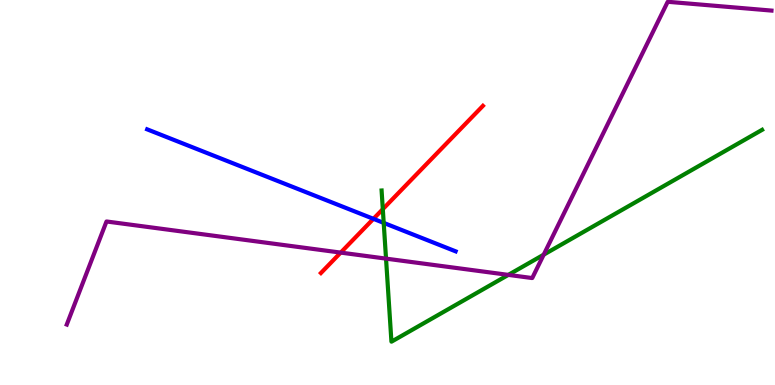[{'lines': ['blue', 'red'], 'intersections': [{'x': 4.82, 'y': 4.32}]}, {'lines': ['green', 'red'], 'intersections': [{'x': 4.94, 'y': 4.57}]}, {'lines': ['purple', 'red'], 'intersections': [{'x': 4.4, 'y': 3.44}]}, {'lines': ['blue', 'green'], 'intersections': [{'x': 4.95, 'y': 4.21}]}, {'lines': ['blue', 'purple'], 'intersections': []}, {'lines': ['green', 'purple'], 'intersections': [{'x': 4.98, 'y': 3.28}, {'x': 6.56, 'y': 2.86}, {'x': 7.02, 'y': 3.39}]}]